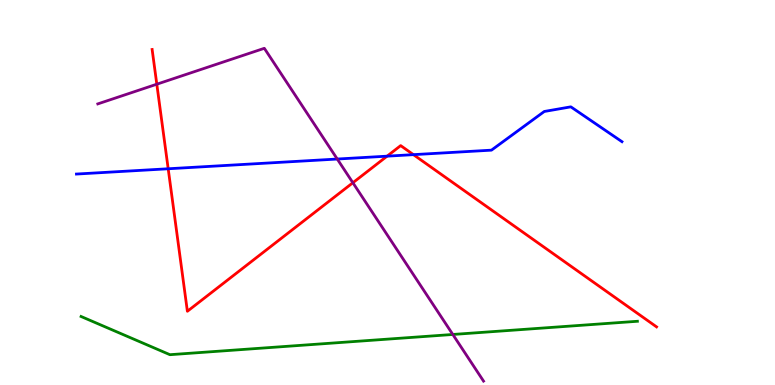[{'lines': ['blue', 'red'], 'intersections': [{'x': 2.17, 'y': 5.62}, {'x': 4.99, 'y': 5.94}, {'x': 5.33, 'y': 5.98}]}, {'lines': ['green', 'red'], 'intersections': []}, {'lines': ['purple', 'red'], 'intersections': [{'x': 2.02, 'y': 7.81}, {'x': 4.55, 'y': 5.25}]}, {'lines': ['blue', 'green'], 'intersections': []}, {'lines': ['blue', 'purple'], 'intersections': [{'x': 4.35, 'y': 5.87}]}, {'lines': ['green', 'purple'], 'intersections': [{'x': 5.84, 'y': 1.31}]}]